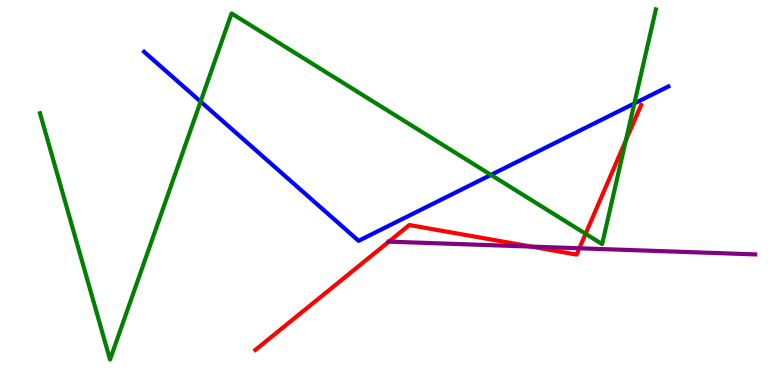[{'lines': ['blue', 'red'], 'intersections': []}, {'lines': ['green', 'red'], 'intersections': [{'x': 7.56, 'y': 3.93}, {'x': 8.08, 'y': 6.36}]}, {'lines': ['purple', 'red'], 'intersections': [{'x': 5.02, 'y': 3.72}, {'x': 6.85, 'y': 3.59}, {'x': 7.48, 'y': 3.55}]}, {'lines': ['blue', 'green'], 'intersections': [{'x': 2.59, 'y': 7.36}, {'x': 6.33, 'y': 5.46}, {'x': 8.18, 'y': 7.31}]}, {'lines': ['blue', 'purple'], 'intersections': []}, {'lines': ['green', 'purple'], 'intersections': []}]